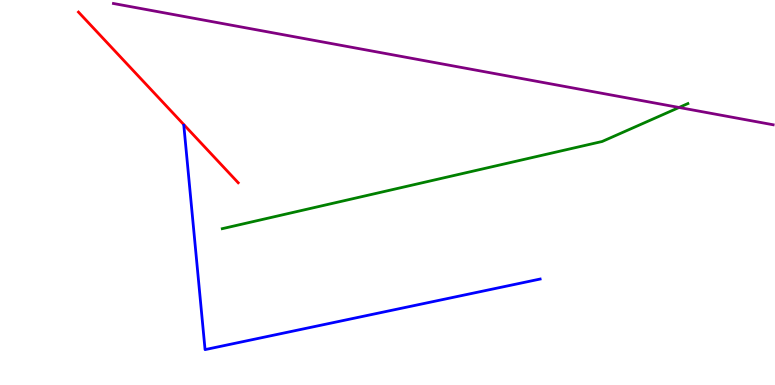[{'lines': ['blue', 'red'], 'intersections': []}, {'lines': ['green', 'red'], 'intersections': []}, {'lines': ['purple', 'red'], 'intersections': []}, {'lines': ['blue', 'green'], 'intersections': []}, {'lines': ['blue', 'purple'], 'intersections': []}, {'lines': ['green', 'purple'], 'intersections': [{'x': 8.76, 'y': 7.21}]}]